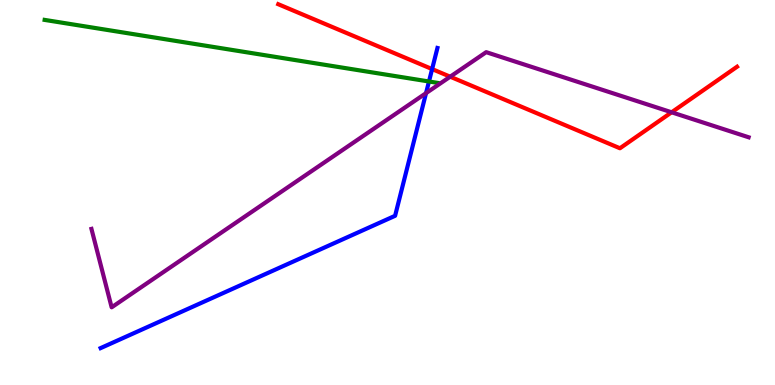[{'lines': ['blue', 'red'], 'intersections': [{'x': 5.58, 'y': 8.21}]}, {'lines': ['green', 'red'], 'intersections': []}, {'lines': ['purple', 'red'], 'intersections': [{'x': 5.81, 'y': 8.01}, {'x': 8.67, 'y': 7.08}]}, {'lines': ['blue', 'green'], 'intersections': [{'x': 5.54, 'y': 7.88}]}, {'lines': ['blue', 'purple'], 'intersections': [{'x': 5.5, 'y': 7.58}]}, {'lines': ['green', 'purple'], 'intersections': []}]